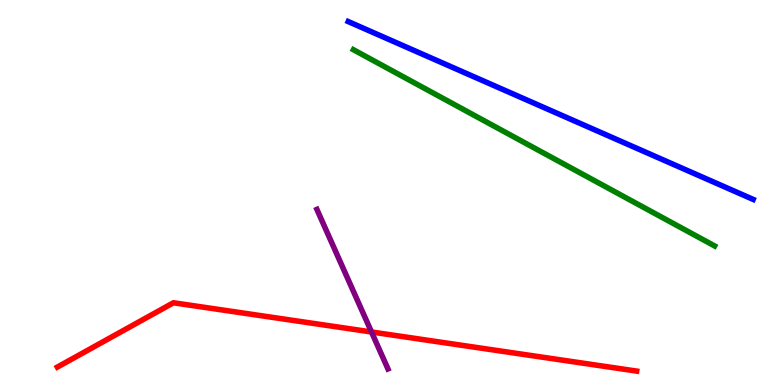[{'lines': ['blue', 'red'], 'intersections': []}, {'lines': ['green', 'red'], 'intersections': []}, {'lines': ['purple', 'red'], 'intersections': [{'x': 4.79, 'y': 1.38}]}, {'lines': ['blue', 'green'], 'intersections': []}, {'lines': ['blue', 'purple'], 'intersections': []}, {'lines': ['green', 'purple'], 'intersections': []}]